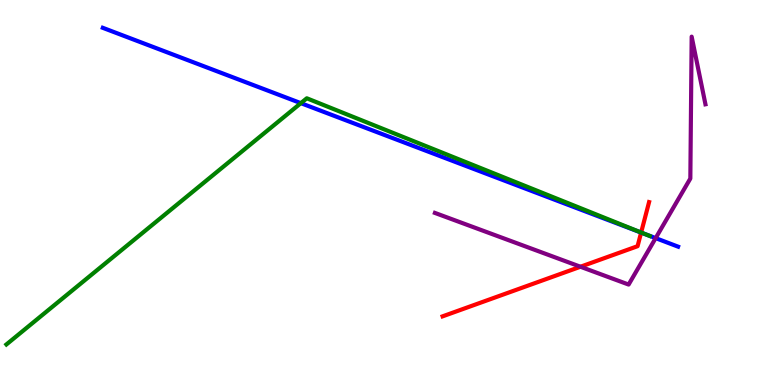[{'lines': ['blue', 'red'], 'intersections': [{'x': 8.27, 'y': 3.96}]}, {'lines': ['green', 'red'], 'intersections': [{'x': 8.27, 'y': 3.96}]}, {'lines': ['purple', 'red'], 'intersections': [{'x': 7.49, 'y': 3.07}]}, {'lines': ['blue', 'green'], 'intersections': [{'x': 3.88, 'y': 7.32}, {'x': 8.33, 'y': 3.91}]}, {'lines': ['blue', 'purple'], 'intersections': [{'x': 8.46, 'y': 3.82}]}, {'lines': ['green', 'purple'], 'intersections': []}]